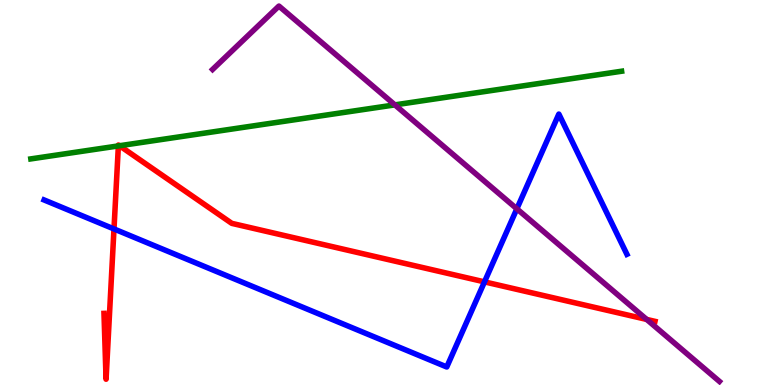[{'lines': ['blue', 'red'], 'intersections': [{'x': 1.47, 'y': 4.05}, {'x': 6.25, 'y': 2.68}]}, {'lines': ['green', 'red'], 'intersections': [{'x': 1.53, 'y': 6.21}, {'x': 1.54, 'y': 6.21}]}, {'lines': ['purple', 'red'], 'intersections': [{'x': 8.34, 'y': 1.7}]}, {'lines': ['blue', 'green'], 'intersections': []}, {'lines': ['blue', 'purple'], 'intersections': [{'x': 6.67, 'y': 4.58}]}, {'lines': ['green', 'purple'], 'intersections': [{'x': 5.1, 'y': 7.28}]}]